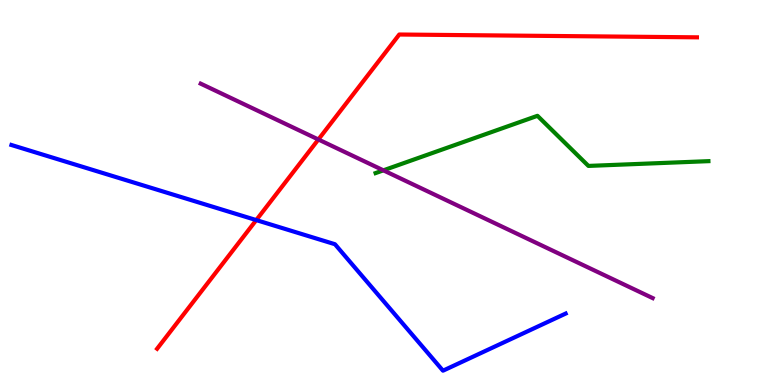[{'lines': ['blue', 'red'], 'intersections': [{'x': 3.31, 'y': 4.28}]}, {'lines': ['green', 'red'], 'intersections': []}, {'lines': ['purple', 'red'], 'intersections': [{'x': 4.11, 'y': 6.38}]}, {'lines': ['blue', 'green'], 'intersections': []}, {'lines': ['blue', 'purple'], 'intersections': []}, {'lines': ['green', 'purple'], 'intersections': [{'x': 4.95, 'y': 5.58}]}]